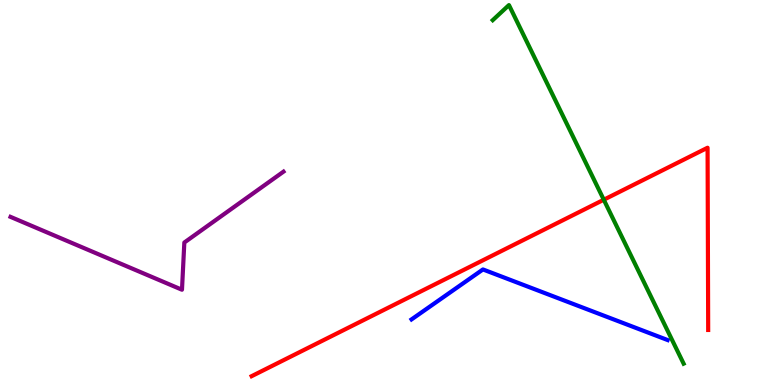[{'lines': ['blue', 'red'], 'intersections': []}, {'lines': ['green', 'red'], 'intersections': [{'x': 7.79, 'y': 4.81}]}, {'lines': ['purple', 'red'], 'intersections': []}, {'lines': ['blue', 'green'], 'intersections': []}, {'lines': ['blue', 'purple'], 'intersections': []}, {'lines': ['green', 'purple'], 'intersections': []}]